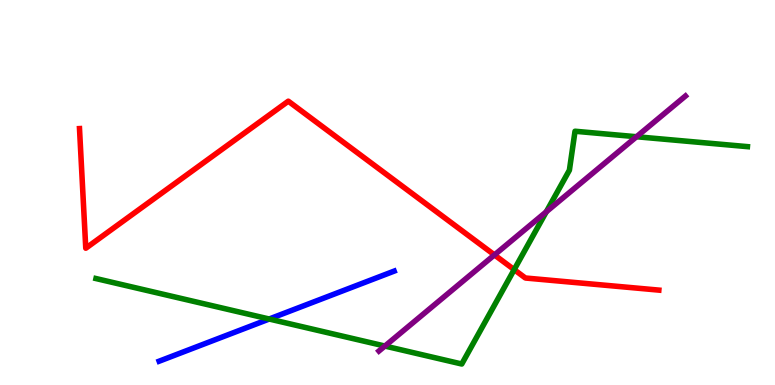[{'lines': ['blue', 'red'], 'intersections': []}, {'lines': ['green', 'red'], 'intersections': [{'x': 6.63, 'y': 3.0}]}, {'lines': ['purple', 'red'], 'intersections': [{'x': 6.38, 'y': 3.38}]}, {'lines': ['blue', 'green'], 'intersections': [{'x': 3.47, 'y': 1.71}]}, {'lines': ['blue', 'purple'], 'intersections': []}, {'lines': ['green', 'purple'], 'intersections': [{'x': 4.97, 'y': 1.01}, {'x': 7.05, 'y': 4.5}, {'x': 8.21, 'y': 6.45}]}]